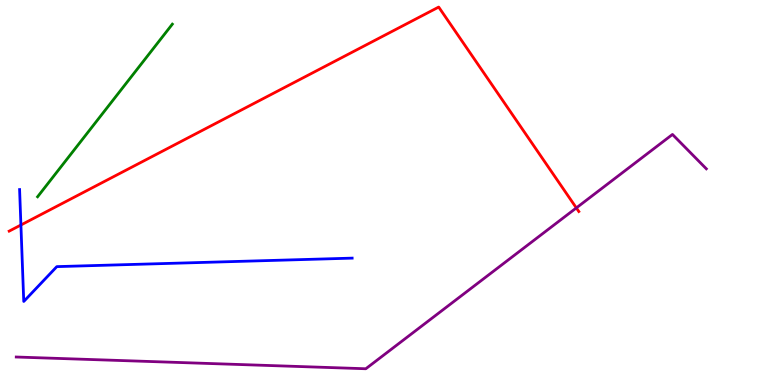[{'lines': ['blue', 'red'], 'intersections': [{'x': 0.27, 'y': 4.16}]}, {'lines': ['green', 'red'], 'intersections': []}, {'lines': ['purple', 'red'], 'intersections': [{'x': 7.44, 'y': 4.6}]}, {'lines': ['blue', 'green'], 'intersections': []}, {'lines': ['blue', 'purple'], 'intersections': []}, {'lines': ['green', 'purple'], 'intersections': []}]